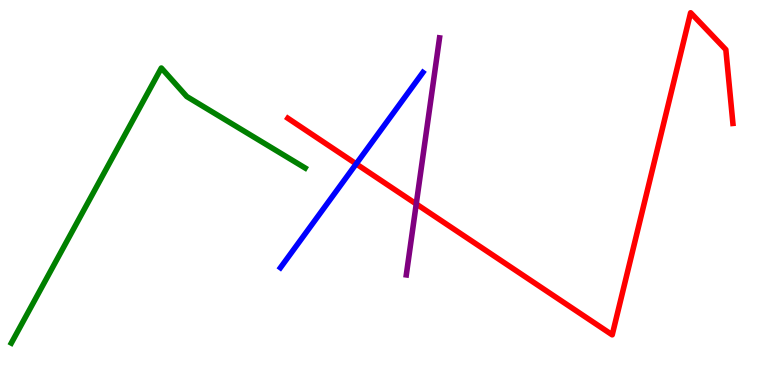[{'lines': ['blue', 'red'], 'intersections': [{'x': 4.6, 'y': 5.74}]}, {'lines': ['green', 'red'], 'intersections': []}, {'lines': ['purple', 'red'], 'intersections': [{'x': 5.37, 'y': 4.7}]}, {'lines': ['blue', 'green'], 'intersections': []}, {'lines': ['blue', 'purple'], 'intersections': []}, {'lines': ['green', 'purple'], 'intersections': []}]